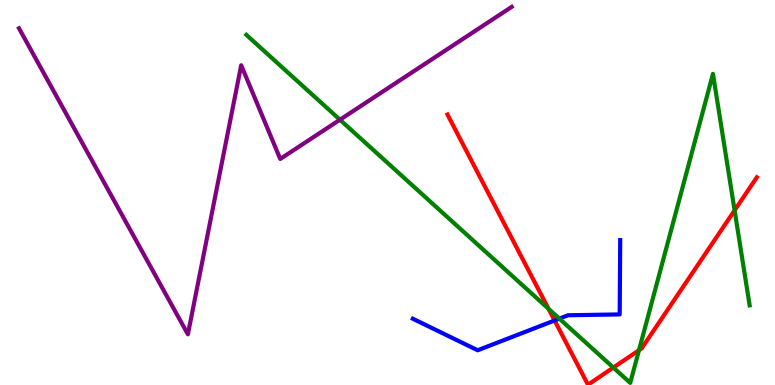[{'lines': ['blue', 'red'], 'intersections': [{'x': 7.16, 'y': 1.68}]}, {'lines': ['green', 'red'], 'intersections': [{'x': 7.08, 'y': 1.98}, {'x': 7.91, 'y': 0.453}, {'x': 8.25, 'y': 0.904}, {'x': 9.48, 'y': 4.54}]}, {'lines': ['purple', 'red'], 'intersections': []}, {'lines': ['blue', 'green'], 'intersections': [{'x': 7.22, 'y': 1.72}]}, {'lines': ['blue', 'purple'], 'intersections': []}, {'lines': ['green', 'purple'], 'intersections': [{'x': 4.39, 'y': 6.89}]}]